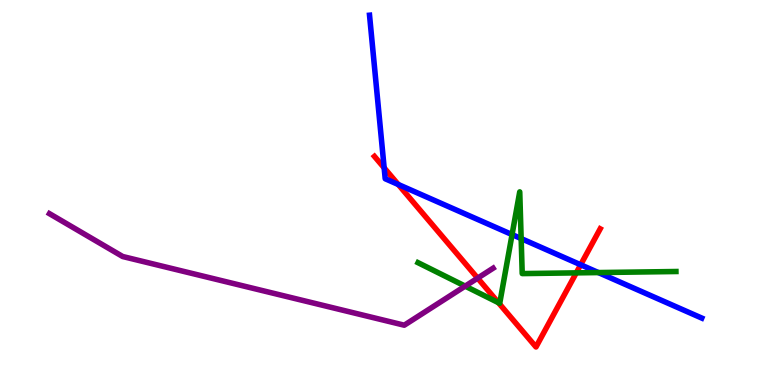[{'lines': ['blue', 'red'], 'intersections': [{'x': 4.96, 'y': 5.64}, {'x': 5.14, 'y': 5.21}, {'x': 7.49, 'y': 3.12}]}, {'lines': ['green', 'red'], 'intersections': [{'x': 6.43, 'y': 2.14}, {'x': 7.44, 'y': 2.91}]}, {'lines': ['purple', 'red'], 'intersections': [{'x': 6.16, 'y': 2.78}]}, {'lines': ['blue', 'green'], 'intersections': [{'x': 6.61, 'y': 3.91}, {'x': 6.72, 'y': 3.8}, {'x': 7.72, 'y': 2.92}]}, {'lines': ['blue', 'purple'], 'intersections': []}, {'lines': ['green', 'purple'], 'intersections': [{'x': 6.0, 'y': 2.57}]}]